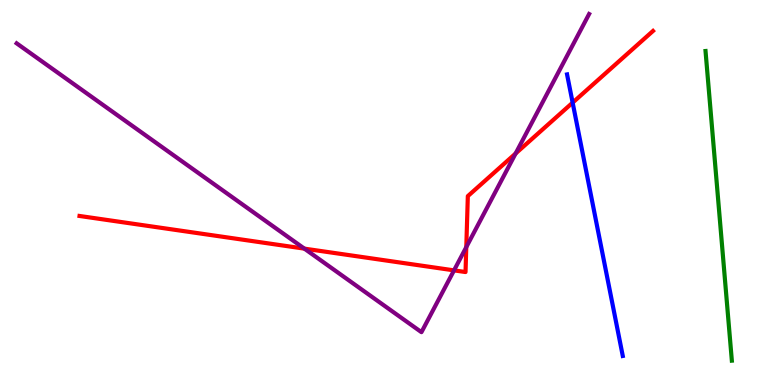[{'lines': ['blue', 'red'], 'intersections': [{'x': 7.39, 'y': 7.33}]}, {'lines': ['green', 'red'], 'intersections': []}, {'lines': ['purple', 'red'], 'intersections': [{'x': 3.93, 'y': 3.54}, {'x': 5.86, 'y': 2.98}, {'x': 6.02, 'y': 3.58}, {'x': 6.65, 'y': 6.01}]}, {'lines': ['blue', 'green'], 'intersections': []}, {'lines': ['blue', 'purple'], 'intersections': []}, {'lines': ['green', 'purple'], 'intersections': []}]